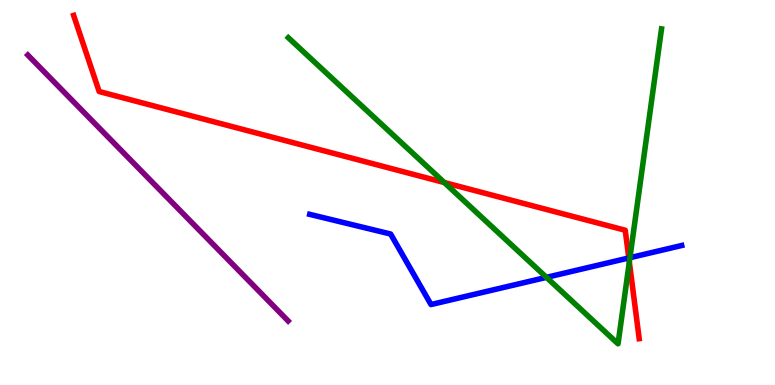[{'lines': ['blue', 'red'], 'intersections': [{'x': 8.11, 'y': 3.3}]}, {'lines': ['green', 'red'], 'intersections': [{'x': 5.73, 'y': 5.26}, {'x': 8.12, 'y': 3.19}]}, {'lines': ['purple', 'red'], 'intersections': []}, {'lines': ['blue', 'green'], 'intersections': [{'x': 7.05, 'y': 2.8}, {'x': 8.13, 'y': 3.31}]}, {'lines': ['blue', 'purple'], 'intersections': []}, {'lines': ['green', 'purple'], 'intersections': []}]